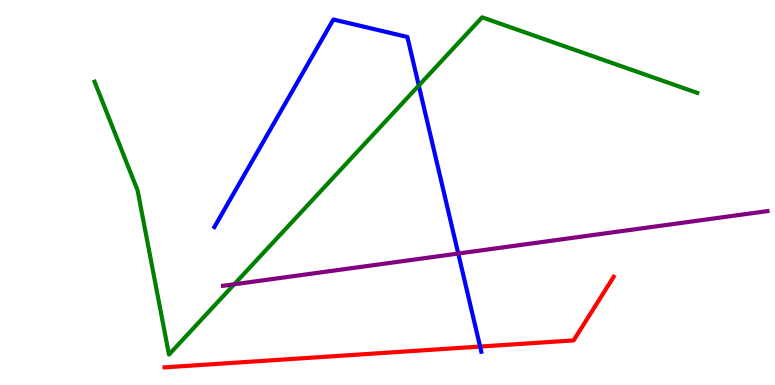[{'lines': ['blue', 'red'], 'intersections': [{'x': 6.19, 'y': 0.998}]}, {'lines': ['green', 'red'], 'intersections': []}, {'lines': ['purple', 'red'], 'intersections': []}, {'lines': ['blue', 'green'], 'intersections': [{'x': 5.4, 'y': 7.78}]}, {'lines': ['blue', 'purple'], 'intersections': [{'x': 5.91, 'y': 3.41}]}, {'lines': ['green', 'purple'], 'intersections': [{'x': 3.02, 'y': 2.62}]}]